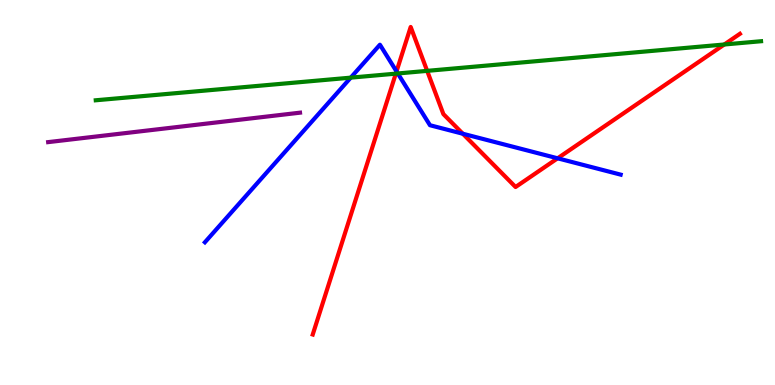[{'lines': ['blue', 'red'], 'intersections': [{'x': 5.12, 'y': 8.14}, {'x': 5.97, 'y': 6.53}, {'x': 7.19, 'y': 5.89}]}, {'lines': ['green', 'red'], 'intersections': [{'x': 5.11, 'y': 8.09}, {'x': 5.51, 'y': 8.16}, {'x': 9.35, 'y': 8.84}]}, {'lines': ['purple', 'red'], 'intersections': []}, {'lines': ['blue', 'green'], 'intersections': [{'x': 4.53, 'y': 7.98}, {'x': 5.13, 'y': 8.09}]}, {'lines': ['blue', 'purple'], 'intersections': []}, {'lines': ['green', 'purple'], 'intersections': []}]